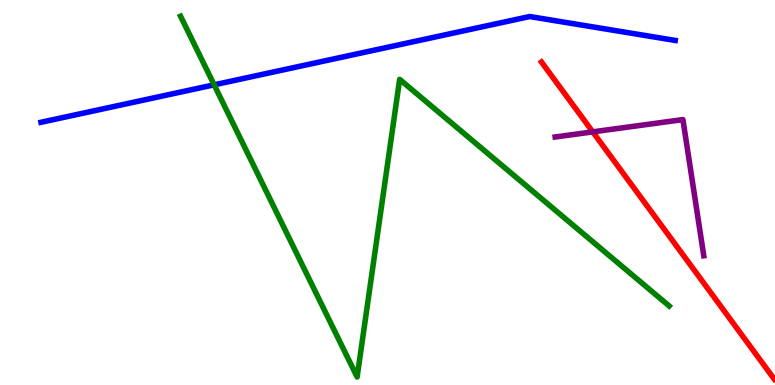[{'lines': ['blue', 'red'], 'intersections': []}, {'lines': ['green', 'red'], 'intersections': []}, {'lines': ['purple', 'red'], 'intersections': [{'x': 7.65, 'y': 6.57}]}, {'lines': ['blue', 'green'], 'intersections': [{'x': 2.76, 'y': 7.8}]}, {'lines': ['blue', 'purple'], 'intersections': []}, {'lines': ['green', 'purple'], 'intersections': []}]